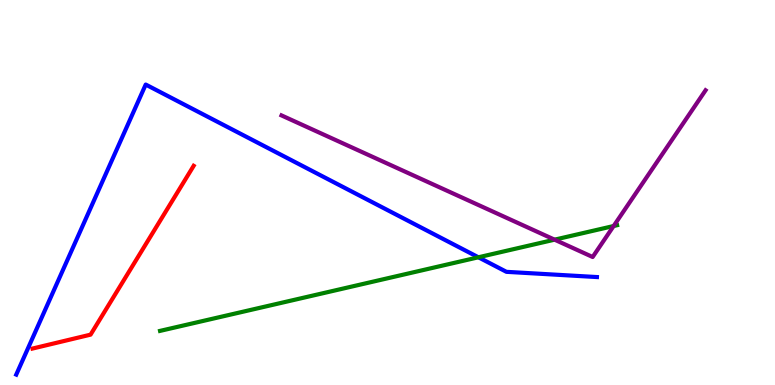[{'lines': ['blue', 'red'], 'intersections': []}, {'lines': ['green', 'red'], 'intersections': []}, {'lines': ['purple', 'red'], 'intersections': []}, {'lines': ['blue', 'green'], 'intersections': [{'x': 6.17, 'y': 3.32}]}, {'lines': ['blue', 'purple'], 'intersections': []}, {'lines': ['green', 'purple'], 'intersections': [{'x': 7.16, 'y': 3.77}, {'x': 7.92, 'y': 4.13}]}]